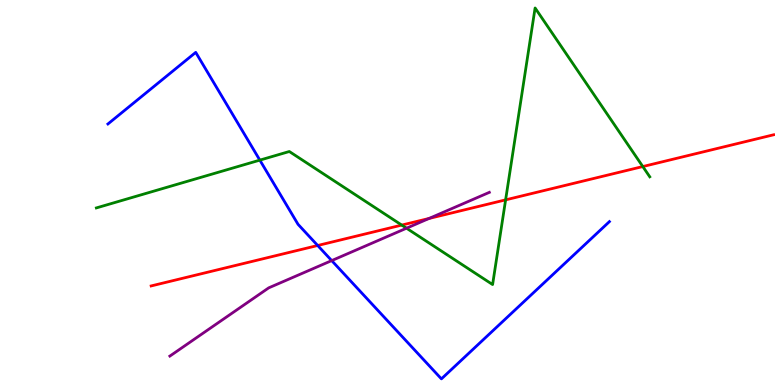[{'lines': ['blue', 'red'], 'intersections': [{'x': 4.1, 'y': 3.62}]}, {'lines': ['green', 'red'], 'intersections': [{'x': 5.18, 'y': 4.15}, {'x': 6.52, 'y': 4.81}, {'x': 8.29, 'y': 5.67}]}, {'lines': ['purple', 'red'], 'intersections': [{'x': 5.54, 'y': 4.33}]}, {'lines': ['blue', 'green'], 'intersections': [{'x': 3.35, 'y': 5.84}]}, {'lines': ['blue', 'purple'], 'intersections': [{'x': 4.28, 'y': 3.23}]}, {'lines': ['green', 'purple'], 'intersections': [{'x': 5.25, 'y': 4.07}]}]